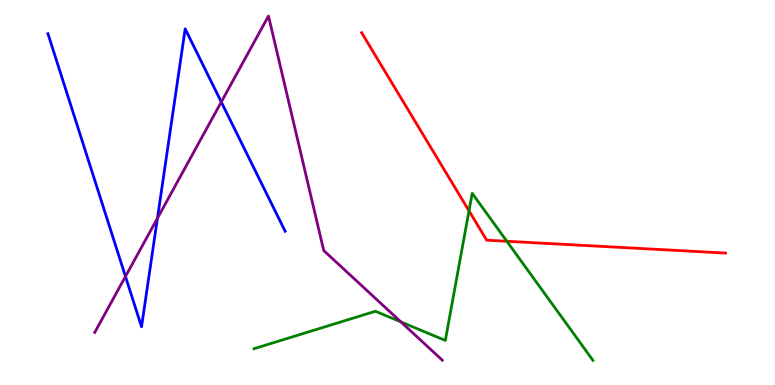[{'lines': ['blue', 'red'], 'intersections': []}, {'lines': ['green', 'red'], 'intersections': [{'x': 6.05, 'y': 4.52}, {'x': 6.54, 'y': 3.73}]}, {'lines': ['purple', 'red'], 'intersections': []}, {'lines': ['blue', 'green'], 'intersections': []}, {'lines': ['blue', 'purple'], 'intersections': [{'x': 1.62, 'y': 2.82}, {'x': 2.03, 'y': 4.33}, {'x': 2.86, 'y': 7.35}]}, {'lines': ['green', 'purple'], 'intersections': [{'x': 5.17, 'y': 1.64}]}]